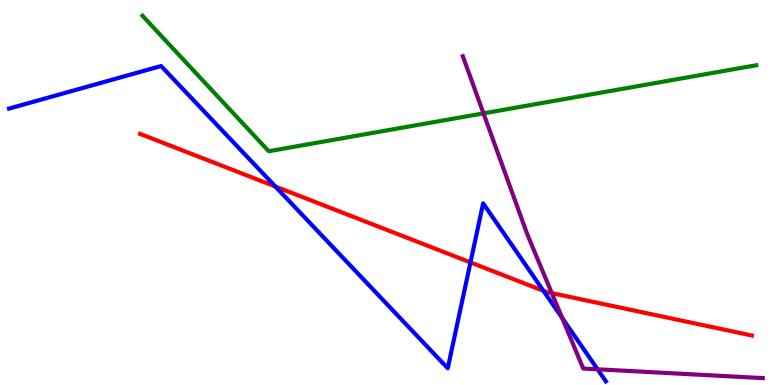[{'lines': ['blue', 'red'], 'intersections': [{'x': 3.55, 'y': 5.16}, {'x': 6.07, 'y': 3.18}, {'x': 7.01, 'y': 2.45}]}, {'lines': ['green', 'red'], 'intersections': []}, {'lines': ['purple', 'red'], 'intersections': [{'x': 7.12, 'y': 2.39}]}, {'lines': ['blue', 'green'], 'intersections': []}, {'lines': ['blue', 'purple'], 'intersections': [{'x': 7.25, 'y': 1.74}, {'x': 7.71, 'y': 0.408}]}, {'lines': ['green', 'purple'], 'intersections': [{'x': 6.24, 'y': 7.06}]}]